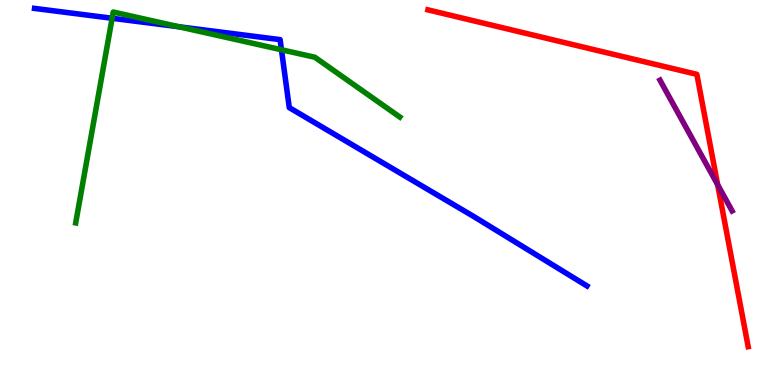[{'lines': ['blue', 'red'], 'intersections': []}, {'lines': ['green', 'red'], 'intersections': []}, {'lines': ['purple', 'red'], 'intersections': [{'x': 9.26, 'y': 5.2}]}, {'lines': ['blue', 'green'], 'intersections': [{'x': 1.45, 'y': 9.53}, {'x': 2.31, 'y': 9.31}, {'x': 3.63, 'y': 8.71}]}, {'lines': ['blue', 'purple'], 'intersections': []}, {'lines': ['green', 'purple'], 'intersections': []}]